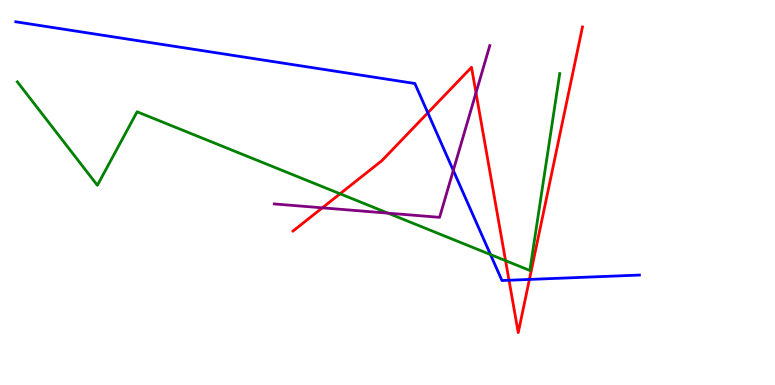[{'lines': ['blue', 'red'], 'intersections': [{'x': 5.52, 'y': 7.07}, {'x': 6.57, 'y': 2.72}, {'x': 6.83, 'y': 2.74}]}, {'lines': ['green', 'red'], 'intersections': [{'x': 4.39, 'y': 4.97}, {'x': 6.52, 'y': 3.23}]}, {'lines': ['purple', 'red'], 'intersections': [{'x': 4.16, 'y': 4.6}, {'x': 6.14, 'y': 7.59}]}, {'lines': ['blue', 'green'], 'intersections': [{'x': 6.33, 'y': 3.39}]}, {'lines': ['blue', 'purple'], 'intersections': [{'x': 5.85, 'y': 5.57}]}, {'lines': ['green', 'purple'], 'intersections': [{'x': 5.01, 'y': 4.46}]}]